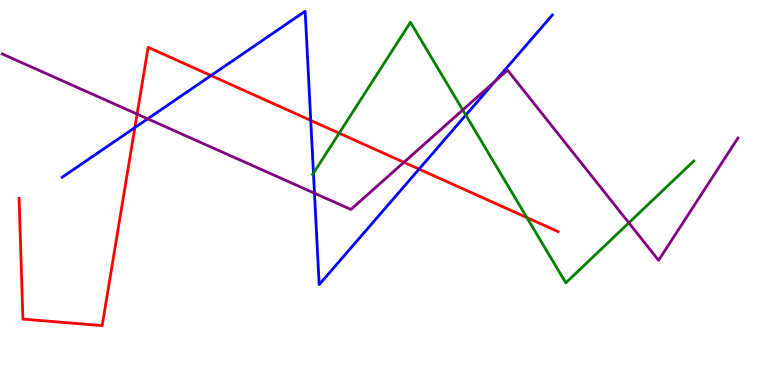[{'lines': ['blue', 'red'], 'intersections': [{'x': 1.74, 'y': 6.69}, {'x': 2.72, 'y': 8.04}, {'x': 4.01, 'y': 6.87}, {'x': 5.41, 'y': 5.61}]}, {'lines': ['green', 'red'], 'intersections': [{'x': 4.38, 'y': 6.54}, {'x': 6.8, 'y': 4.35}]}, {'lines': ['purple', 'red'], 'intersections': [{'x': 1.77, 'y': 7.04}, {'x': 5.21, 'y': 5.78}]}, {'lines': ['blue', 'green'], 'intersections': [{'x': 4.04, 'y': 5.5}, {'x': 6.01, 'y': 7.01}]}, {'lines': ['blue', 'purple'], 'intersections': [{'x': 1.91, 'y': 6.91}, {'x': 4.06, 'y': 4.98}, {'x': 6.39, 'y': 7.89}]}, {'lines': ['green', 'purple'], 'intersections': [{'x': 5.97, 'y': 7.14}, {'x': 8.11, 'y': 4.21}]}]